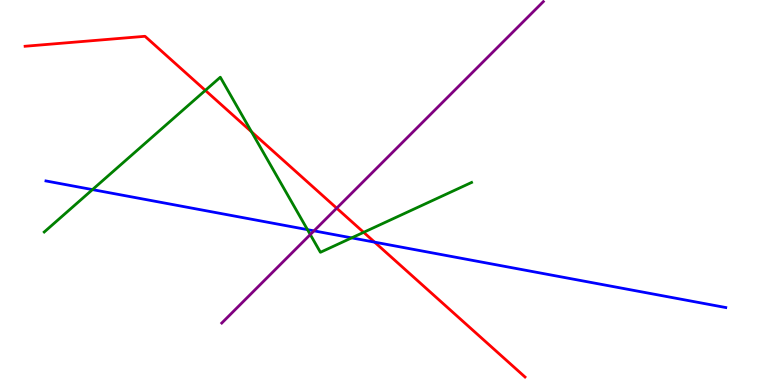[{'lines': ['blue', 'red'], 'intersections': [{'x': 4.83, 'y': 3.71}]}, {'lines': ['green', 'red'], 'intersections': [{'x': 2.65, 'y': 7.65}, {'x': 3.25, 'y': 6.58}, {'x': 4.69, 'y': 3.97}]}, {'lines': ['purple', 'red'], 'intersections': [{'x': 4.34, 'y': 4.59}]}, {'lines': ['blue', 'green'], 'intersections': [{'x': 1.19, 'y': 5.08}, {'x': 3.97, 'y': 4.04}, {'x': 4.54, 'y': 3.82}]}, {'lines': ['blue', 'purple'], 'intersections': [{'x': 4.05, 'y': 4.0}]}, {'lines': ['green', 'purple'], 'intersections': [{'x': 4.0, 'y': 3.91}]}]